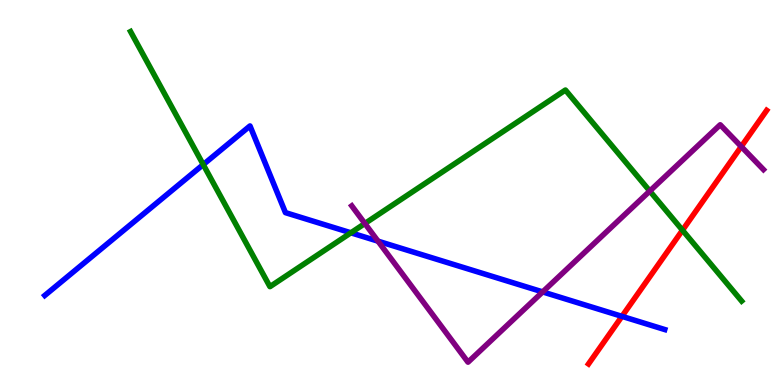[{'lines': ['blue', 'red'], 'intersections': [{'x': 8.03, 'y': 1.78}]}, {'lines': ['green', 'red'], 'intersections': [{'x': 8.81, 'y': 4.02}]}, {'lines': ['purple', 'red'], 'intersections': [{'x': 9.56, 'y': 6.19}]}, {'lines': ['blue', 'green'], 'intersections': [{'x': 2.62, 'y': 5.73}, {'x': 4.53, 'y': 3.95}]}, {'lines': ['blue', 'purple'], 'intersections': [{'x': 4.88, 'y': 3.74}, {'x': 7.0, 'y': 2.42}]}, {'lines': ['green', 'purple'], 'intersections': [{'x': 4.71, 'y': 4.19}, {'x': 8.38, 'y': 5.04}]}]